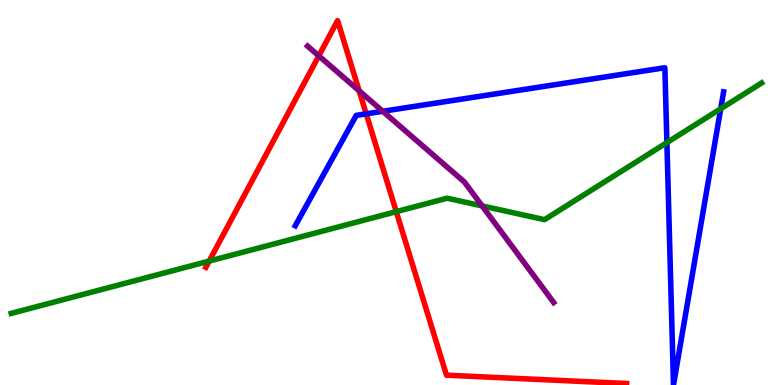[{'lines': ['blue', 'red'], 'intersections': [{'x': 4.73, 'y': 7.04}]}, {'lines': ['green', 'red'], 'intersections': [{'x': 2.7, 'y': 3.22}, {'x': 5.11, 'y': 4.5}]}, {'lines': ['purple', 'red'], 'intersections': [{'x': 4.11, 'y': 8.55}, {'x': 4.63, 'y': 7.64}]}, {'lines': ['blue', 'green'], 'intersections': [{'x': 8.61, 'y': 6.3}, {'x': 9.3, 'y': 7.18}]}, {'lines': ['blue', 'purple'], 'intersections': [{'x': 4.94, 'y': 7.11}]}, {'lines': ['green', 'purple'], 'intersections': [{'x': 6.22, 'y': 4.65}]}]